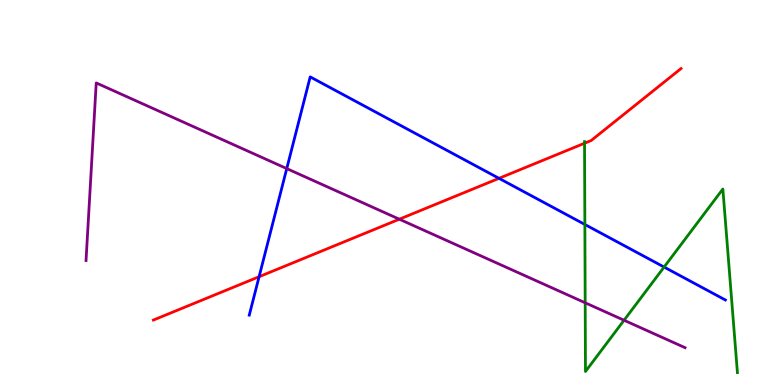[{'lines': ['blue', 'red'], 'intersections': [{'x': 3.34, 'y': 2.81}, {'x': 6.44, 'y': 5.37}]}, {'lines': ['green', 'red'], 'intersections': [{'x': 7.54, 'y': 6.28}]}, {'lines': ['purple', 'red'], 'intersections': [{'x': 5.15, 'y': 4.31}]}, {'lines': ['blue', 'green'], 'intersections': [{'x': 7.55, 'y': 4.17}, {'x': 8.57, 'y': 3.06}]}, {'lines': ['blue', 'purple'], 'intersections': [{'x': 3.7, 'y': 5.62}]}, {'lines': ['green', 'purple'], 'intersections': [{'x': 7.55, 'y': 2.14}, {'x': 8.05, 'y': 1.68}]}]